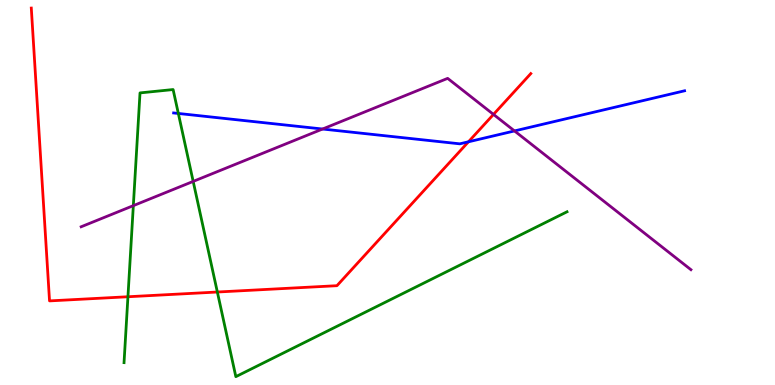[{'lines': ['blue', 'red'], 'intersections': [{'x': 6.04, 'y': 6.32}]}, {'lines': ['green', 'red'], 'intersections': [{'x': 1.65, 'y': 2.29}, {'x': 2.8, 'y': 2.42}]}, {'lines': ['purple', 'red'], 'intersections': [{'x': 6.37, 'y': 7.03}]}, {'lines': ['blue', 'green'], 'intersections': [{'x': 2.3, 'y': 7.05}]}, {'lines': ['blue', 'purple'], 'intersections': [{'x': 4.16, 'y': 6.65}, {'x': 6.64, 'y': 6.6}]}, {'lines': ['green', 'purple'], 'intersections': [{'x': 1.72, 'y': 4.66}, {'x': 2.49, 'y': 5.29}]}]